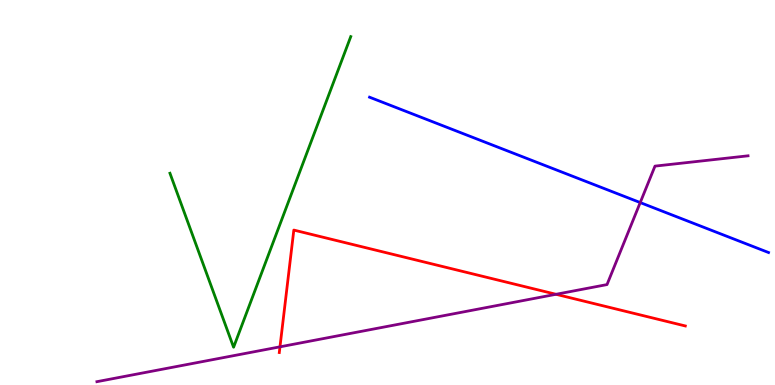[{'lines': ['blue', 'red'], 'intersections': []}, {'lines': ['green', 'red'], 'intersections': []}, {'lines': ['purple', 'red'], 'intersections': [{'x': 3.61, 'y': 0.991}, {'x': 7.17, 'y': 2.36}]}, {'lines': ['blue', 'green'], 'intersections': []}, {'lines': ['blue', 'purple'], 'intersections': [{'x': 8.26, 'y': 4.74}]}, {'lines': ['green', 'purple'], 'intersections': []}]